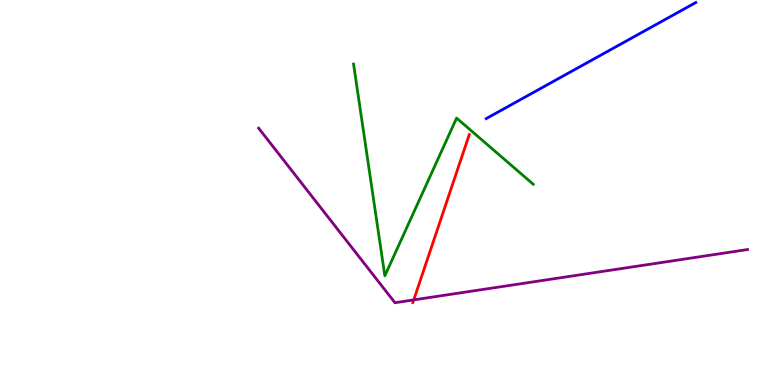[{'lines': ['blue', 'red'], 'intersections': []}, {'lines': ['green', 'red'], 'intersections': []}, {'lines': ['purple', 'red'], 'intersections': [{'x': 5.34, 'y': 2.21}]}, {'lines': ['blue', 'green'], 'intersections': []}, {'lines': ['blue', 'purple'], 'intersections': []}, {'lines': ['green', 'purple'], 'intersections': []}]